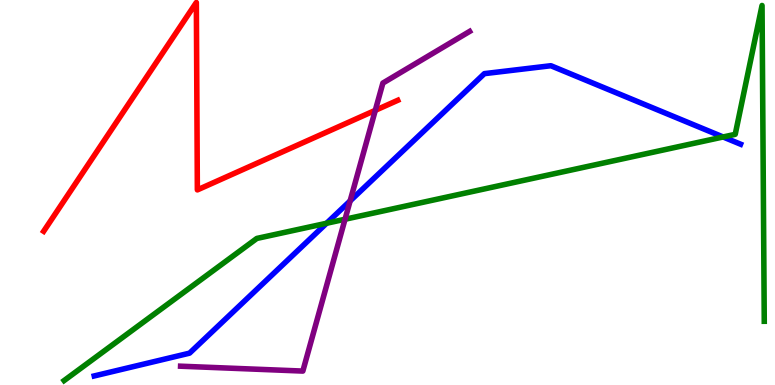[{'lines': ['blue', 'red'], 'intersections': []}, {'lines': ['green', 'red'], 'intersections': []}, {'lines': ['purple', 'red'], 'intersections': [{'x': 4.84, 'y': 7.13}]}, {'lines': ['blue', 'green'], 'intersections': [{'x': 4.21, 'y': 4.2}, {'x': 9.33, 'y': 6.44}]}, {'lines': ['blue', 'purple'], 'intersections': [{'x': 4.52, 'y': 4.78}]}, {'lines': ['green', 'purple'], 'intersections': [{'x': 4.45, 'y': 4.31}]}]